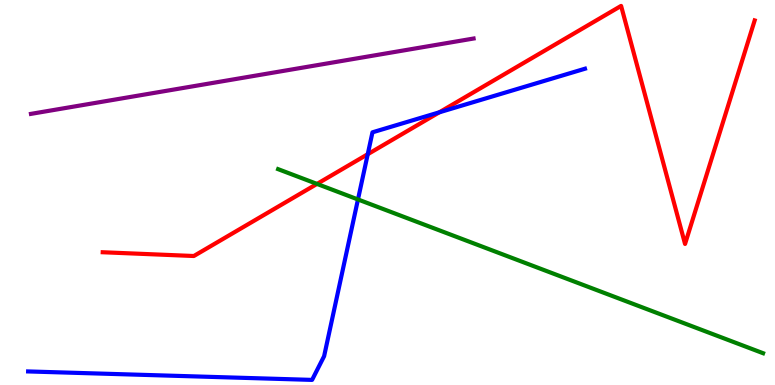[{'lines': ['blue', 'red'], 'intersections': [{'x': 4.75, 'y': 5.99}, {'x': 5.67, 'y': 7.08}]}, {'lines': ['green', 'red'], 'intersections': [{'x': 4.09, 'y': 5.22}]}, {'lines': ['purple', 'red'], 'intersections': []}, {'lines': ['blue', 'green'], 'intersections': [{'x': 4.62, 'y': 4.82}]}, {'lines': ['blue', 'purple'], 'intersections': []}, {'lines': ['green', 'purple'], 'intersections': []}]